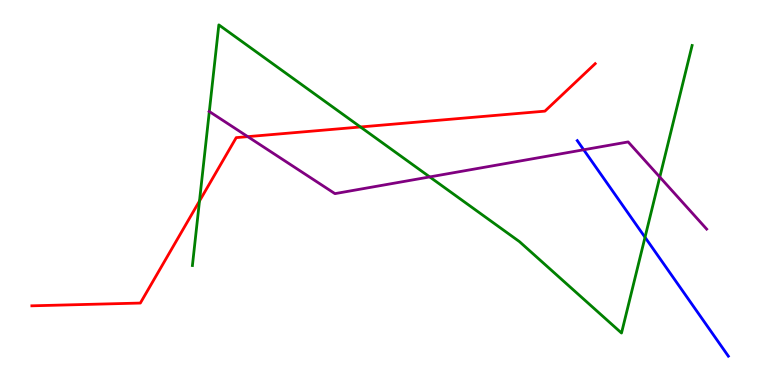[{'lines': ['blue', 'red'], 'intersections': []}, {'lines': ['green', 'red'], 'intersections': [{'x': 2.57, 'y': 4.78}, {'x': 4.65, 'y': 6.7}]}, {'lines': ['purple', 'red'], 'intersections': [{'x': 3.2, 'y': 6.45}]}, {'lines': ['blue', 'green'], 'intersections': [{'x': 8.32, 'y': 3.84}]}, {'lines': ['blue', 'purple'], 'intersections': [{'x': 7.53, 'y': 6.11}]}, {'lines': ['green', 'purple'], 'intersections': [{'x': 2.7, 'y': 7.1}, {'x': 5.54, 'y': 5.4}, {'x': 8.51, 'y': 5.4}]}]